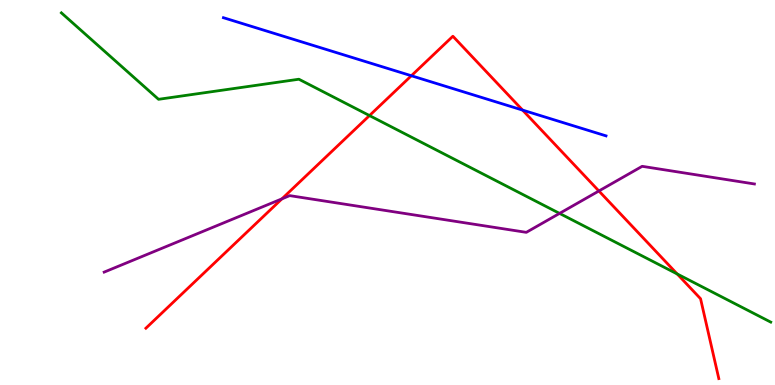[{'lines': ['blue', 'red'], 'intersections': [{'x': 5.31, 'y': 8.03}, {'x': 6.74, 'y': 7.14}]}, {'lines': ['green', 'red'], 'intersections': [{'x': 4.77, 'y': 7.0}, {'x': 8.74, 'y': 2.88}]}, {'lines': ['purple', 'red'], 'intersections': [{'x': 3.64, 'y': 4.83}, {'x': 7.73, 'y': 5.04}]}, {'lines': ['blue', 'green'], 'intersections': []}, {'lines': ['blue', 'purple'], 'intersections': []}, {'lines': ['green', 'purple'], 'intersections': [{'x': 7.22, 'y': 4.46}]}]